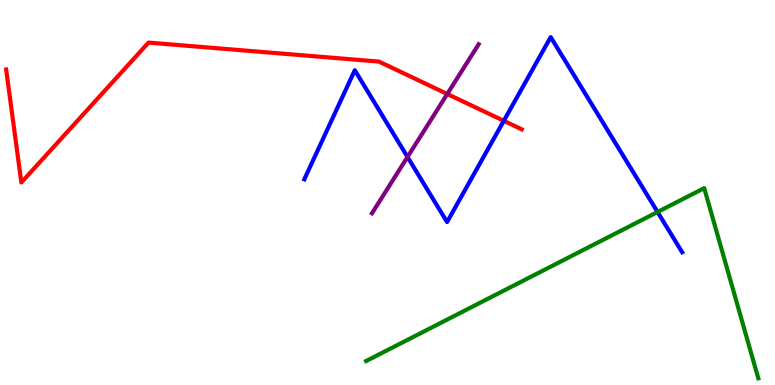[{'lines': ['blue', 'red'], 'intersections': [{'x': 6.5, 'y': 6.86}]}, {'lines': ['green', 'red'], 'intersections': []}, {'lines': ['purple', 'red'], 'intersections': [{'x': 5.77, 'y': 7.56}]}, {'lines': ['blue', 'green'], 'intersections': [{'x': 8.48, 'y': 4.49}]}, {'lines': ['blue', 'purple'], 'intersections': [{'x': 5.26, 'y': 5.92}]}, {'lines': ['green', 'purple'], 'intersections': []}]